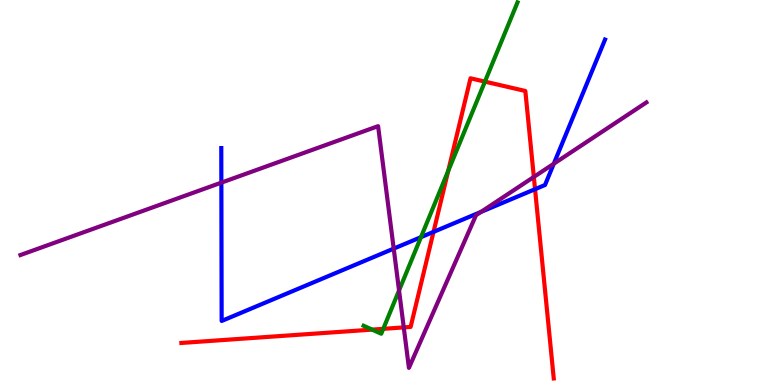[{'lines': ['blue', 'red'], 'intersections': [{'x': 5.59, 'y': 3.98}, {'x': 6.9, 'y': 5.09}]}, {'lines': ['green', 'red'], 'intersections': [{'x': 4.8, 'y': 1.44}, {'x': 4.95, 'y': 1.46}, {'x': 5.78, 'y': 5.56}, {'x': 6.26, 'y': 7.88}]}, {'lines': ['purple', 'red'], 'intersections': [{'x': 5.21, 'y': 1.5}, {'x': 6.89, 'y': 5.4}]}, {'lines': ['blue', 'green'], 'intersections': [{'x': 5.43, 'y': 3.84}]}, {'lines': ['blue', 'purple'], 'intersections': [{'x': 2.86, 'y': 5.26}, {'x': 5.08, 'y': 3.54}, {'x': 6.21, 'y': 4.5}, {'x': 7.15, 'y': 5.75}]}, {'lines': ['green', 'purple'], 'intersections': [{'x': 5.15, 'y': 2.46}]}]